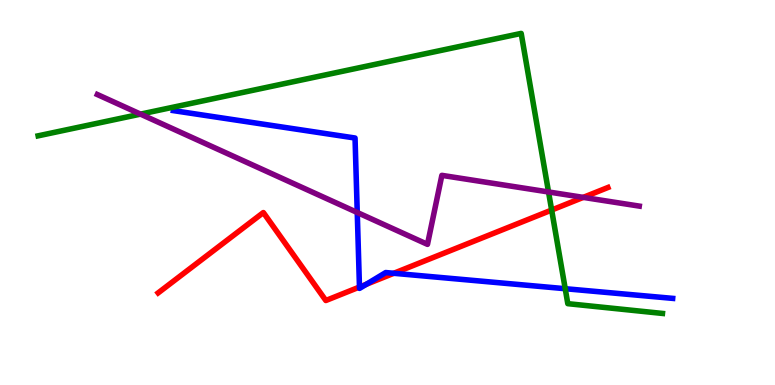[{'lines': ['blue', 'red'], 'intersections': [{'x': 4.64, 'y': 2.54}, {'x': 4.73, 'y': 2.62}, {'x': 5.08, 'y': 2.9}]}, {'lines': ['green', 'red'], 'intersections': [{'x': 7.12, 'y': 4.54}]}, {'lines': ['purple', 'red'], 'intersections': [{'x': 7.53, 'y': 4.87}]}, {'lines': ['blue', 'green'], 'intersections': [{'x': 7.29, 'y': 2.5}]}, {'lines': ['blue', 'purple'], 'intersections': [{'x': 4.61, 'y': 4.48}]}, {'lines': ['green', 'purple'], 'intersections': [{'x': 1.81, 'y': 7.04}, {'x': 7.08, 'y': 5.01}]}]